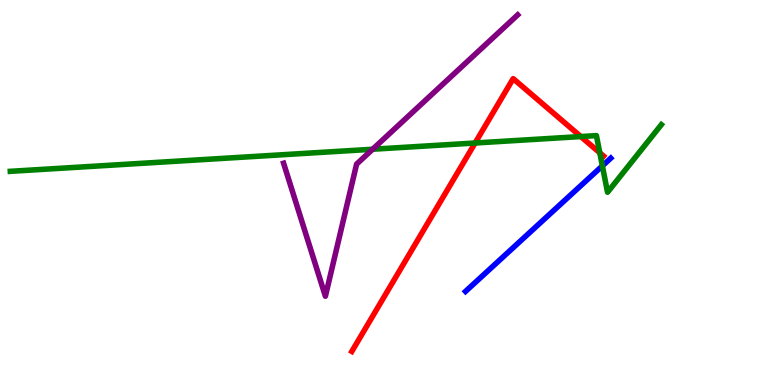[{'lines': ['blue', 'red'], 'intersections': []}, {'lines': ['green', 'red'], 'intersections': [{'x': 6.13, 'y': 6.29}, {'x': 7.49, 'y': 6.45}, {'x': 7.74, 'y': 6.03}]}, {'lines': ['purple', 'red'], 'intersections': []}, {'lines': ['blue', 'green'], 'intersections': [{'x': 7.77, 'y': 5.69}]}, {'lines': ['blue', 'purple'], 'intersections': []}, {'lines': ['green', 'purple'], 'intersections': [{'x': 4.81, 'y': 6.12}]}]